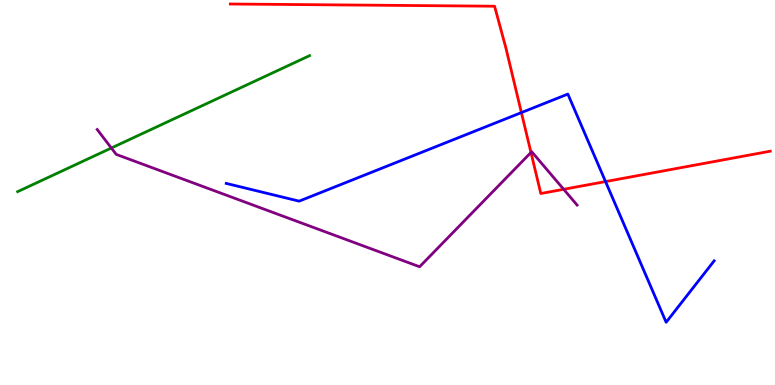[{'lines': ['blue', 'red'], 'intersections': [{'x': 6.73, 'y': 7.08}, {'x': 7.81, 'y': 5.28}]}, {'lines': ['green', 'red'], 'intersections': []}, {'lines': ['purple', 'red'], 'intersections': [{'x': 6.85, 'y': 6.04}, {'x': 7.27, 'y': 5.08}]}, {'lines': ['blue', 'green'], 'intersections': []}, {'lines': ['blue', 'purple'], 'intersections': []}, {'lines': ['green', 'purple'], 'intersections': [{'x': 1.44, 'y': 6.16}]}]